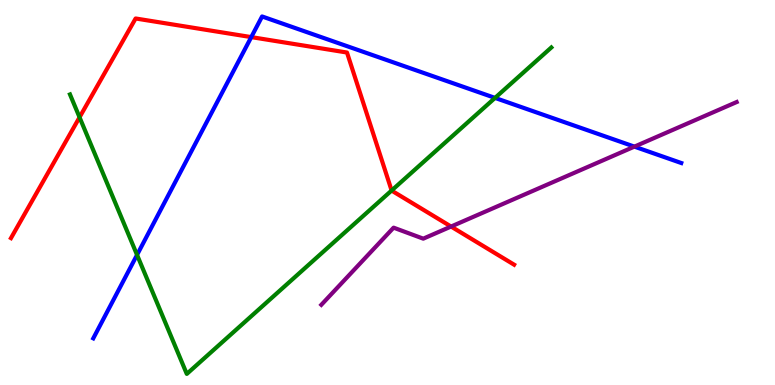[{'lines': ['blue', 'red'], 'intersections': [{'x': 3.24, 'y': 9.04}]}, {'lines': ['green', 'red'], 'intersections': [{'x': 1.03, 'y': 6.95}, {'x': 5.05, 'y': 5.05}]}, {'lines': ['purple', 'red'], 'intersections': [{'x': 5.82, 'y': 4.12}]}, {'lines': ['blue', 'green'], 'intersections': [{'x': 1.77, 'y': 3.38}, {'x': 6.39, 'y': 7.46}]}, {'lines': ['blue', 'purple'], 'intersections': [{'x': 8.19, 'y': 6.19}]}, {'lines': ['green', 'purple'], 'intersections': []}]